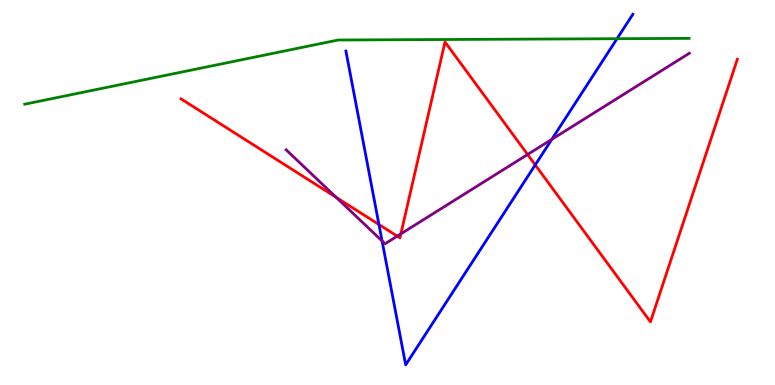[{'lines': ['blue', 'red'], 'intersections': [{'x': 4.89, 'y': 4.17}, {'x': 6.91, 'y': 5.72}]}, {'lines': ['green', 'red'], 'intersections': []}, {'lines': ['purple', 'red'], 'intersections': [{'x': 4.34, 'y': 4.87}, {'x': 5.13, 'y': 3.87}, {'x': 5.17, 'y': 3.93}, {'x': 6.81, 'y': 5.99}]}, {'lines': ['blue', 'green'], 'intersections': [{'x': 7.96, 'y': 8.99}]}, {'lines': ['blue', 'purple'], 'intersections': [{'x': 4.93, 'y': 3.74}, {'x': 7.12, 'y': 6.38}]}, {'lines': ['green', 'purple'], 'intersections': []}]